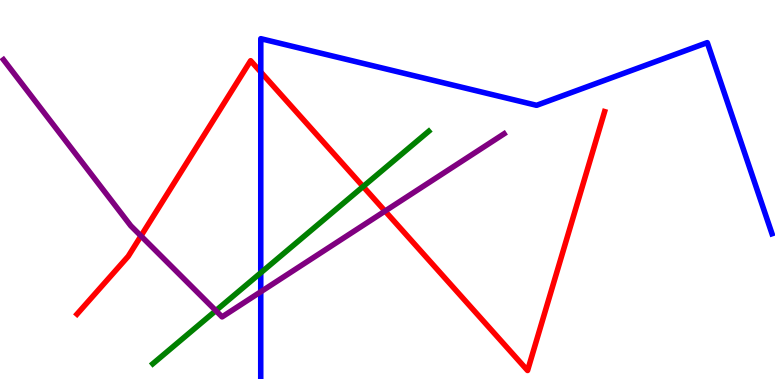[{'lines': ['blue', 'red'], 'intersections': [{'x': 3.36, 'y': 8.13}]}, {'lines': ['green', 'red'], 'intersections': [{'x': 4.69, 'y': 5.15}]}, {'lines': ['purple', 'red'], 'intersections': [{'x': 1.82, 'y': 3.87}, {'x': 4.97, 'y': 4.52}]}, {'lines': ['blue', 'green'], 'intersections': [{'x': 3.36, 'y': 2.91}]}, {'lines': ['blue', 'purple'], 'intersections': [{'x': 3.36, 'y': 2.42}]}, {'lines': ['green', 'purple'], 'intersections': [{'x': 2.79, 'y': 1.93}]}]